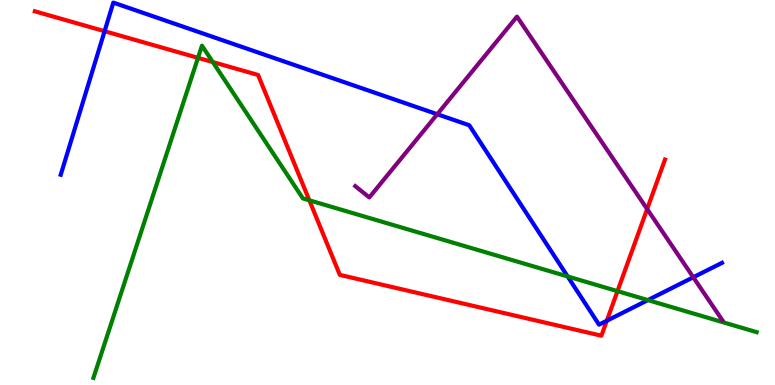[{'lines': ['blue', 'red'], 'intersections': [{'x': 1.35, 'y': 9.19}, {'x': 7.83, 'y': 1.67}]}, {'lines': ['green', 'red'], 'intersections': [{'x': 2.55, 'y': 8.5}, {'x': 2.75, 'y': 8.39}, {'x': 3.99, 'y': 4.8}, {'x': 7.97, 'y': 2.44}]}, {'lines': ['purple', 'red'], 'intersections': [{'x': 8.35, 'y': 4.57}]}, {'lines': ['blue', 'green'], 'intersections': [{'x': 7.32, 'y': 2.82}, {'x': 8.36, 'y': 2.21}]}, {'lines': ['blue', 'purple'], 'intersections': [{'x': 5.64, 'y': 7.03}, {'x': 8.95, 'y': 2.8}]}, {'lines': ['green', 'purple'], 'intersections': []}]